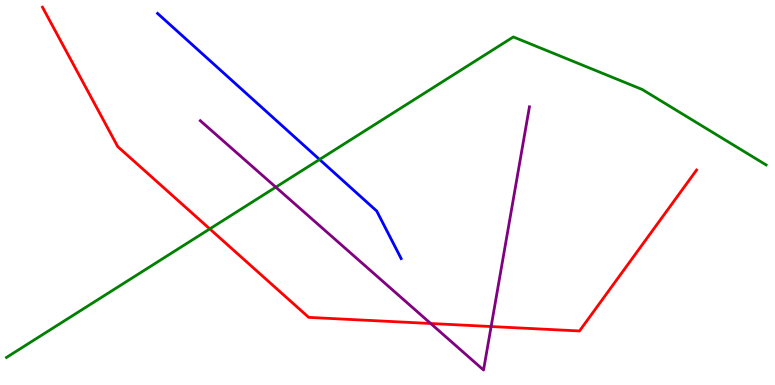[{'lines': ['blue', 'red'], 'intersections': []}, {'lines': ['green', 'red'], 'intersections': [{'x': 2.71, 'y': 4.05}]}, {'lines': ['purple', 'red'], 'intersections': [{'x': 5.56, 'y': 1.6}, {'x': 6.34, 'y': 1.52}]}, {'lines': ['blue', 'green'], 'intersections': [{'x': 4.12, 'y': 5.86}]}, {'lines': ['blue', 'purple'], 'intersections': []}, {'lines': ['green', 'purple'], 'intersections': [{'x': 3.56, 'y': 5.14}]}]